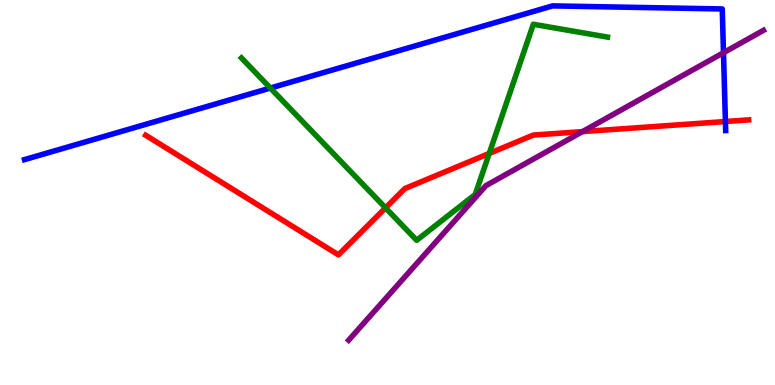[{'lines': ['blue', 'red'], 'intersections': [{'x': 9.36, 'y': 6.84}]}, {'lines': ['green', 'red'], 'intersections': [{'x': 4.97, 'y': 4.6}, {'x': 6.31, 'y': 6.01}]}, {'lines': ['purple', 'red'], 'intersections': [{'x': 7.52, 'y': 6.58}]}, {'lines': ['blue', 'green'], 'intersections': [{'x': 3.49, 'y': 7.71}]}, {'lines': ['blue', 'purple'], 'intersections': [{'x': 9.34, 'y': 8.63}]}, {'lines': ['green', 'purple'], 'intersections': []}]